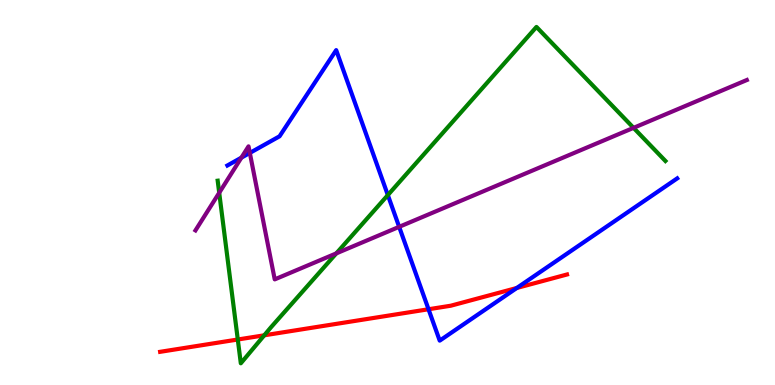[{'lines': ['blue', 'red'], 'intersections': [{'x': 5.53, 'y': 1.97}, {'x': 6.67, 'y': 2.52}]}, {'lines': ['green', 'red'], 'intersections': [{'x': 3.07, 'y': 1.18}, {'x': 3.41, 'y': 1.29}]}, {'lines': ['purple', 'red'], 'intersections': []}, {'lines': ['blue', 'green'], 'intersections': [{'x': 5.0, 'y': 4.93}]}, {'lines': ['blue', 'purple'], 'intersections': [{'x': 3.11, 'y': 5.91}, {'x': 3.22, 'y': 6.03}, {'x': 5.15, 'y': 4.11}]}, {'lines': ['green', 'purple'], 'intersections': [{'x': 2.83, 'y': 4.99}, {'x': 4.34, 'y': 3.42}, {'x': 8.17, 'y': 6.68}]}]